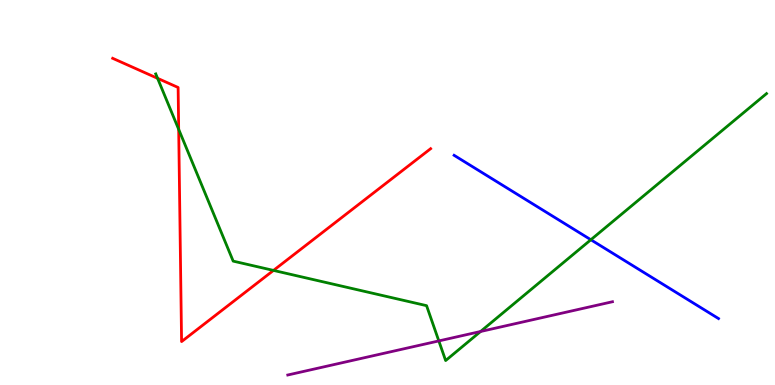[{'lines': ['blue', 'red'], 'intersections': []}, {'lines': ['green', 'red'], 'intersections': [{'x': 2.03, 'y': 7.97}, {'x': 2.31, 'y': 6.64}, {'x': 3.53, 'y': 2.98}]}, {'lines': ['purple', 'red'], 'intersections': []}, {'lines': ['blue', 'green'], 'intersections': [{'x': 7.62, 'y': 3.77}]}, {'lines': ['blue', 'purple'], 'intersections': []}, {'lines': ['green', 'purple'], 'intersections': [{'x': 5.66, 'y': 1.14}, {'x': 6.2, 'y': 1.39}]}]